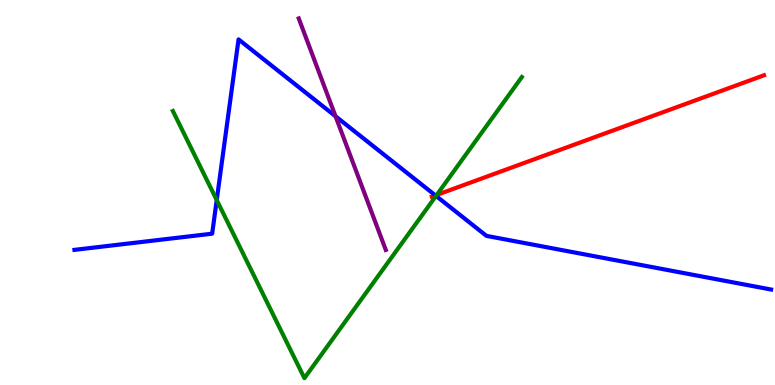[{'lines': ['blue', 'red'], 'intersections': [{'x': 5.62, 'y': 4.92}]}, {'lines': ['green', 'red'], 'intersections': [{'x': 5.64, 'y': 4.94}]}, {'lines': ['purple', 'red'], 'intersections': []}, {'lines': ['blue', 'green'], 'intersections': [{'x': 2.8, 'y': 4.8}, {'x': 5.63, 'y': 4.91}]}, {'lines': ['blue', 'purple'], 'intersections': [{'x': 4.33, 'y': 6.98}]}, {'lines': ['green', 'purple'], 'intersections': []}]